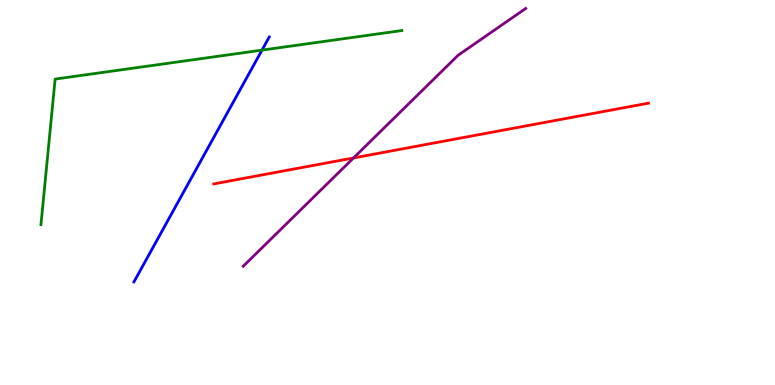[{'lines': ['blue', 'red'], 'intersections': []}, {'lines': ['green', 'red'], 'intersections': []}, {'lines': ['purple', 'red'], 'intersections': [{'x': 4.56, 'y': 5.9}]}, {'lines': ['blue', 'green'], 'intersections': [{'x': 3.38, 'y': 8.7}]}, {'lines': ['blue', 'purple'], 'intersections': []}, {'lines': ['green', 'purple'], 'intersections': []}]